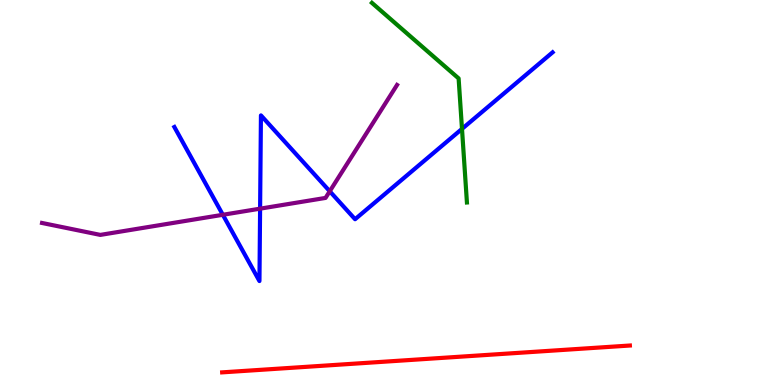[{'lines': ['blue', 'red'], 'intersections': []}, {'lines': ['green', 'red'], 'intersections': []}, {'lines': ['purple', 'red'], 'intersections': []}, {'lines': ['blue', 'green'], 'intersections': [{'x': 5.96, 'y': 6.65}]}, {'lines': ['blue', 'purple'], 'intersections': [{'x': 2.88, 'y': 4.42}, {'x': 3.36, 'y': 4.58}, {'x': 4.25, 'y': 5.03}]}, {'lines': ['green', 'purple'], 'intersections': []}]